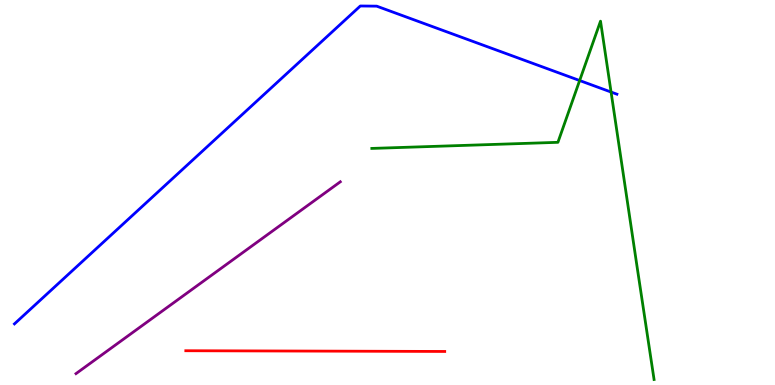[{'lines': ['blue', 'red'], 'intersections': []}, {'lines': ['green', 'red'], 'intersections': []}, {'lines': ['purple', 'red'], 'intersections': []}, {'lines': ['blue', 'green'], 'intersections': [{'x': 7.48, 'y': 7.91}, {'x': 7.88, 'y': 7.61}]}, {'lines': ['blue', 'purple'], 'intersections': []}, {'lines': ['green', 'purple'], 'intersections': []}]